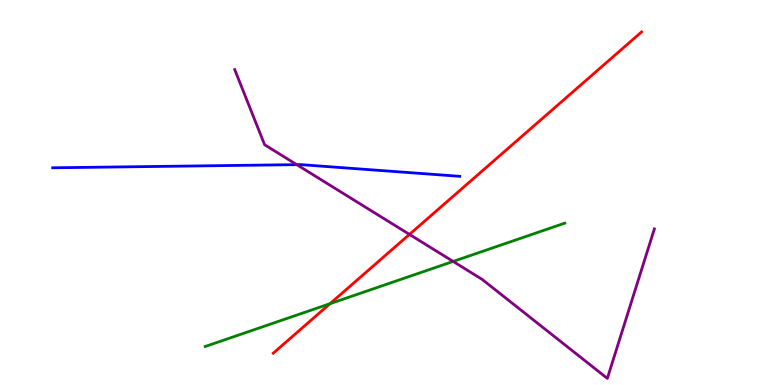[{'lines': ['blue', 'red'], 'intersections': []}, {'lines': ['green', 'red'], 'intersections': [{'x': 4.26, 'y': 2.11}]}, {'lines': ['purple', 'red'], 'intersections': [{'x': 5.28, 'y': 3.91}]}, {'lines': ['blue', 'green'], 'intersections': []}, {'lines': ['blue', 'purple'], 'intersections': [{'x': 3.83, 'y': 5.72}]}, {'lines': ['green', 'purple'], 'intersections': [{'x': 5.85, 'y': 3.21}]}]